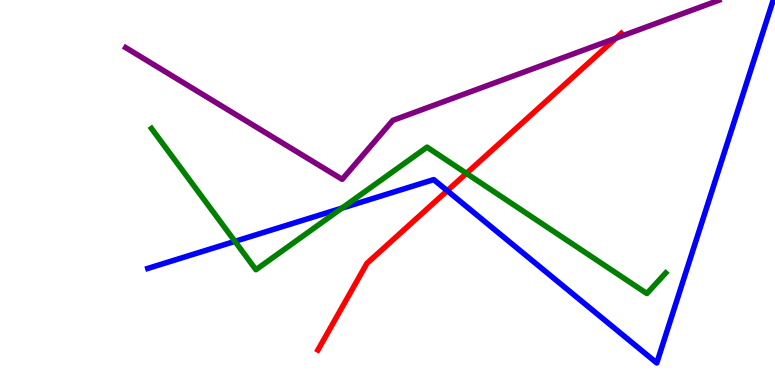[{'lines': ['blue', 'red'], 'intersections': [{'x': 5.77, 'y': 5.05}]}, {'lines': ['green', 'red'], 'intersections': [{'x': 6.02, 'y': 5.5}]}, {'lines': ['purple', 'red'], 'intersections': [{'x': 7.95, 'y': 9.01}]}, {'lines': ['blue', 'green'], 'intersections': [{'x': 3.03, 'y': 3.73}, {'x': 4.41, 'y': 4.59}]}, {'lines': ['blue', 'purple'], 'intersections': []}, {'lines': ['green', 'purple'], 'intersections': []}]